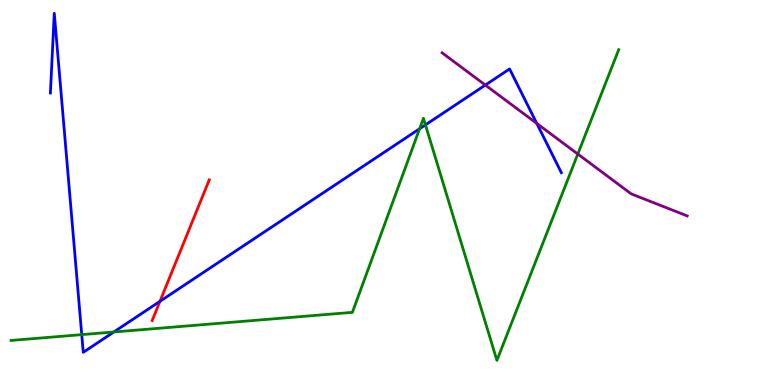[{'lines': ['blue', 'red'], 'intersections': [{'x': 2.06, 'y': 2.17}]}, {'lines': ['green', 'red'], 'intersections': []}, {'lines': ['purple', 'red'], 'intersections': []}, {'lines': ['blue', 'green'], 'intersections': [{'x': 1.05, 'y': 1.31}, {'x': 1.47, 'y': 1.38}, {'x': 5.41, 'y': 6.66}, {'x': 5.49, 'y': 6.76}]}, {'lines': ['blue', 'purple'], 'intersections': [{'x': 6.26, 'y': 7.79}, {'x': 6.93, 'y': 6.79}]}, {'lines': ['green', 'purple'], 'intersections': [{'x': 7.46, 'y': 6.0}]}]